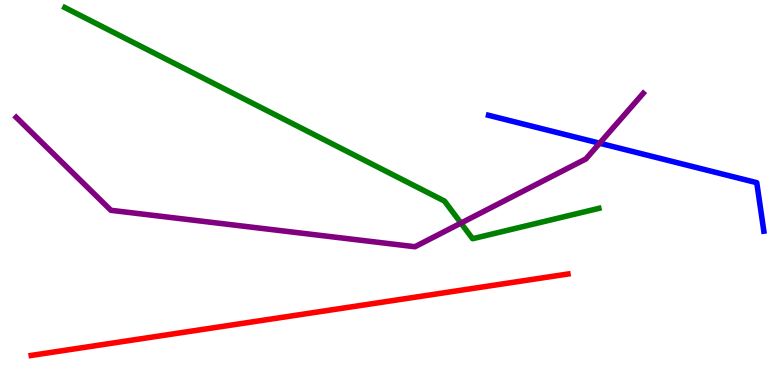[{'lines': ['blue', 'red'], 'intersections': []}, {'lines': ['green', 'red'], 'intersections': []}, {'lines': ['purple', 'red'], 'intersections': []}, {'lines': ['blue', 'green'], 'intersections': []}, {'lines': ['blue', 'purple'], 'intersections': [{'x': 7.74, 'y': 6.28}]}, {'lines': ['green', 'purple'], 'intersections': [{'x': 5.95, 'y': 4.21}]}]